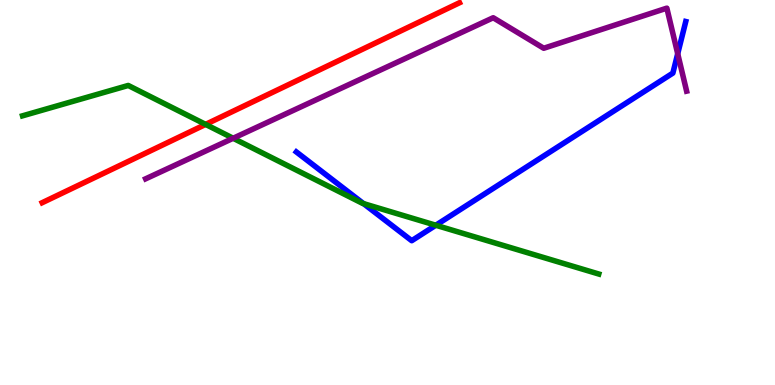[{'lines': ['blue', 'red'], 'intersections': []}, {'lines': ['green', 'red'], 'intersections': [{'x': 2.65, 'y': 6.77}]}, {'lines': ['purple', 'red'], 'intersections': []}, {'lines': ['blue', 'green'], 'intersections': [{'x': 4.69, 'y': 4.71}, {'x': 5.62, 'y': 4.15}]}, {'lines': ['blue', 'purple'], 'intersections': [{'x': 8.74, 'y': 8.6}]}, {'lines': ['green', 'purple'], 'intersections': [{'x': 3.01, 'y': 6.41}]}]